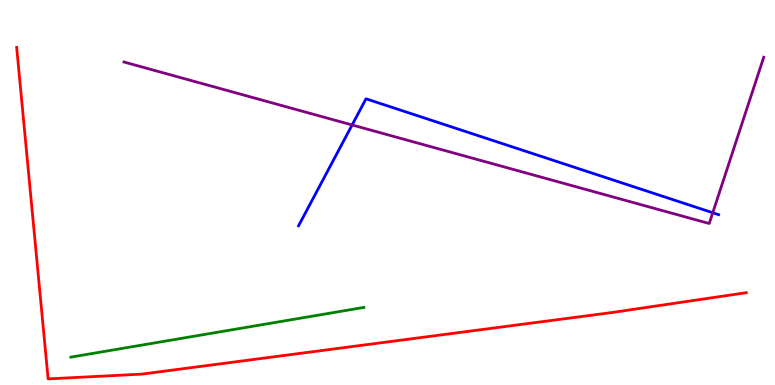[{'lines': ['blue', 'red'], 'intersections': []}, {'lines': ['green', 'red'], 'intersections': []}, {'lines': ['purple', 'red'], 'intersections': []}, {'lines': ['blue', 'green'], 'intersections': []}, {'lines': ['blue', 'purple'], 'intersections': [{'x': 4.54, 'y': 6.75}, {'x': 9.2, 'y': 4.47}]}, {'lines': ['green', 'purple'], 'intersections': []}]